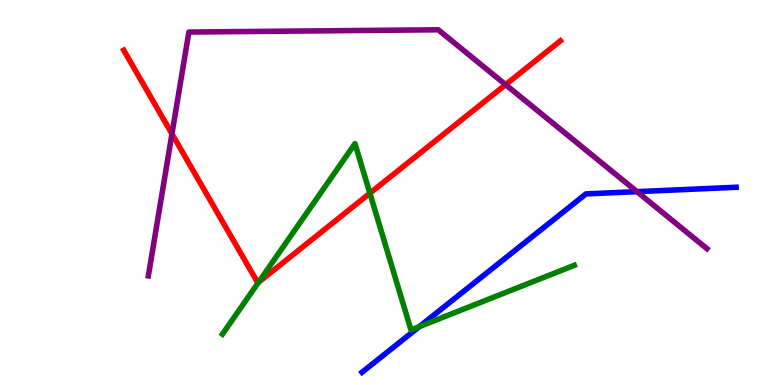[{'lines': ['blue', 'red'], 'intersections': []}, {'lines': ['green', 'red'], 'intersections': [{'x': 3.34, 'y': 2.67}, {'x': 4.77, 'y': 4.98}]}, {'lines': ['purple', 'red'], 'intersections': [{'x': 2.22, 'y': 6.52}, {'x': 6.52, 'y': 7.8}]}, {'lines': ['blue', 'green'], 'intersections': [{'x': 5.41, 'y': 1.52}]}, {'lines': ['blue', 'purple'], 'intersections': [{'x': 8.22, 'y': 5.02}]}, {'lines': ['green', 'purple'], 'intersections': []}]